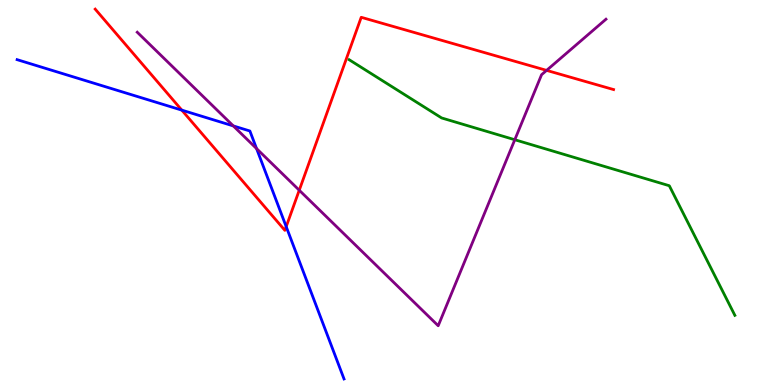[{'lines': ['blue', 'red'], 'intersections': [{'x': 2.35, 'y': 7.14}, {'x': 3.69, 'y': 4.11}]}, {'lines': ['green', 'red'], 'intersections': []}, {'lines': ['purple', 'red'], 'intersections': [{'x': 3.86, 'y': 5.06}, {'x': 7.05, 'y': 8.17}]}, {'lines': ['blue', 'green'], 'intersections': []}, {'lines': ['blue', 'purple'], 'intersections': [{'x': 3.01, 'y': 6.73}, {'x': 3.31, 'y': 6.14}]}, {'lines': ['green', 'purple'], 'intersections': [{'x': 6.64, 'y': 6.37}]}]